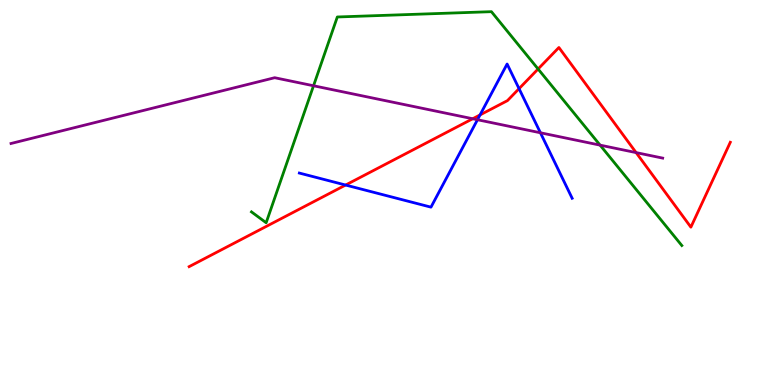[{'lines': ['blue', 'red'], 'intersections': [{'x': 4.46, 'y': 5.19}, {'x': 6.19, 'y': 7.02}, {'x': 6.7, 'y': 7.7}]}, {'lines': ['green', 'red'], 'intersections': [{'x': 6.94, 'y': 8.21}]}, {'lines': ['purple', 'red'], 'intersections': [{'x': 6.1, 'y': 6.92}, {'x': 8.21, 'y': 6.04}]}, {'lines': ['blue', 'green'], 'intersections': []}, {'lines': ['blue', 'purple'], 'intersections': [{'x': 6.16, 'y': 6.89}, {'x': 6.97, 'y': 6.55}]}, {'lines': ['green', 'purple'], 'intersections': [{'x': 4.05, 'y': 7.77}, {'x': 7.74, 'y': 6.23}]}]